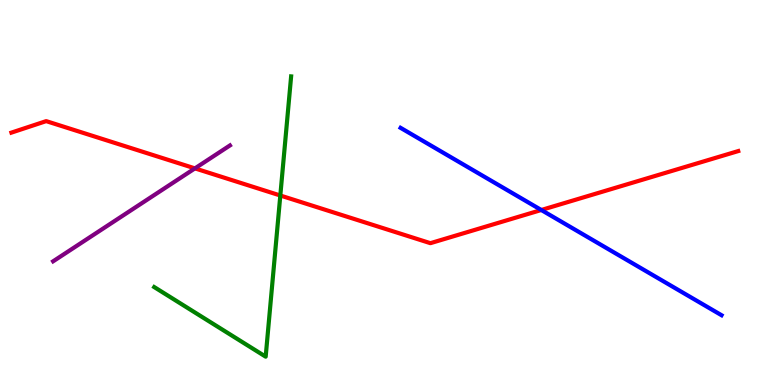[{'lines': ['blue', 'red'], 'intersections': [{'x': 6.98, 'y': 4.55}]}, {'lines': ['green', 'red'], 'intersections': [{'x': 3.62, 'y': 4.92}]}, {'lines': ['purple', 'red'], 'intersections': [{'x': 2.52, 'y': 5.63}]}, {'lines': ['blue', 'green'], 'intersections': []}, {'lines': ['blue', 'purple'], 'intersections': []}, {'lines': ['green', 'purple'], 'intersections': []}]